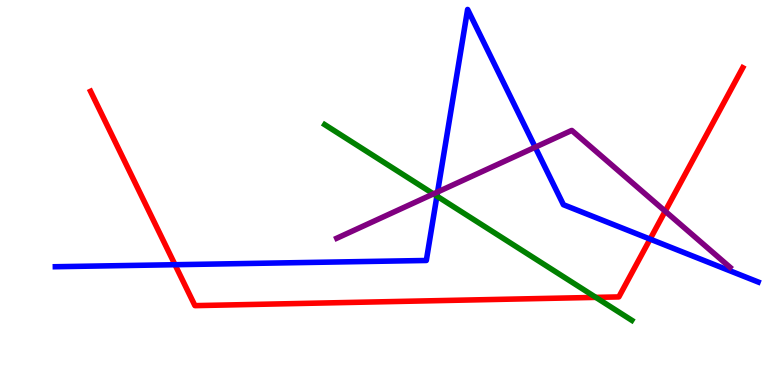[{'lines': ['blue', 'red'], 'intersections': [{'x': 2.26, 'y': 3.12}, {'x': 8.39, 'y': 3.79}]}, {'lines': ['green', 'red'], 'intersections': [{'x': 7.69, 'y': 2.28}]}, {'lines': ['purple', 'red'], 'intersections': [{'x': 8.58, 'y': 4.51}]}, {'lines': ['blue', 'green'], 'intersections': [{'x': 5.64, 'y': 4.91}]}, {'lines': ['blue', 'purple'], 'intersections': [{'x': 5.65, 'y': 5.01}, {'x': 6.91, 'y': 6.18}]}, {'lines': ['green', 'purple'], 'intersections': [{'x': 5.59, 'y': 4.96}]}]